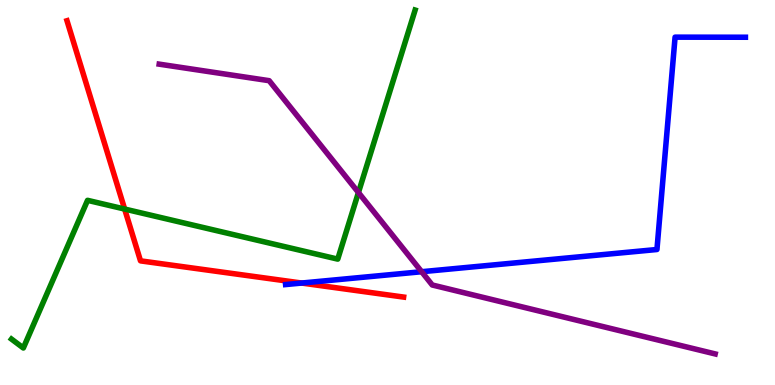[{'lines': ['blue', 'red'], 'intersections': [{'x': 3.89, 'y': 2.65}]}, {'lines': ['green', 'red'], 'intersections': [{'x': 1.61, 'y': 4.57}]}, {'lines': ['purple', 'red'], 'intersections': []}, {'lines': ['blue', 'green'], 'intersections': []}, {'lines': ['blue', 'purple'], 'intersections': [{'x': 5.44, 'y': 2.94}]}, {'lines': ['green', 'purple'], 'intersections': [{'x': 4.62, 'y': 5.0}]}]